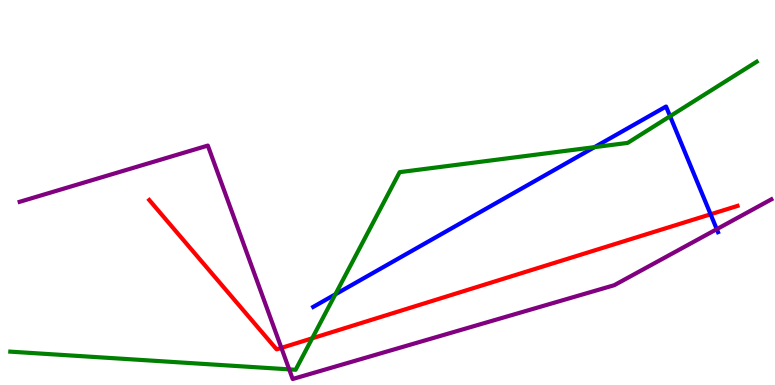[{'lines': ['blue', 'red'], 'intersections': [{'x': 9.17, 'y': 4.43}]}, {'lines': ['green', 'red'], 'intersections': [{'x': 4.03, 'y': 1.21}]}, {'lines': ['purple', 'red'], 'intersections': [{'x': 3.63, 'y': 0.964}]}, {'lines': ['blue', 'green'], 'intersections': [{'x': 4.33, 'y': 2.35}, {'x': 7.67, 'y': 6.18}, {'x': 8.65, 'y': 6.98}]}, {'lines': ['blue', 'purple'], 'intersections': [{'x': 9.25, 'y': 4.05}]}, {'lines': ['green', 'purple'], 'intersections': [{'x': 3.73, 'y': 0.406}]}]